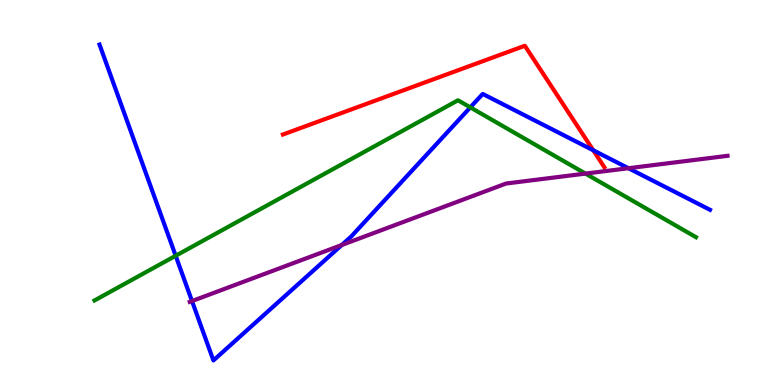[{'lines': ['blue', 'red'], 'intersections': [{'x': 7.65, 'y': 6.1}]}, {'lines': ['green', 'red'], 'intersections': []}, {'lines': ['purple', 'red'], 'intersections': []}, {'lines': ['blue', 'green'], 'intersections': [{'x': 2.27, 'y': 3.36}, {'x': 6.07, 'y': 7.21}]}, {'lines': ['blue', 'purple'], 'intersections': [{'x': 2.48, 'y': 2.18}, {'x': 4.41, 'y': 3.64}, {'x': 8.11, 'y': 5.63}]}, {'lines': ['green', 'purple'], 'intersections': [{'x': 7.55, 'y': 5.49}]}]